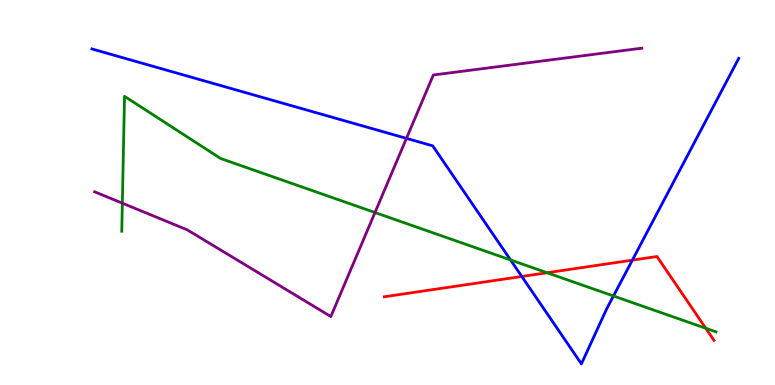[{'lines': ['blue', 'red'], 'intersections': [{'x': 6.73, 'y': 2.82}, {'x': 8.16, 'y': 3.24}]}, {'lines': ['green', 'red'], 'intersections': [{'x': 7.06, 'y': 2.92}, {'x': 9.11, 'y': 1.47}]}, {'lines': ['purple', 'red'], 'intersections': []}, {'lines': ['blue', 'green'], 'intersections': [{'x': 6.59, 'y': 3.25}, {'x': 7.92, 'y': 2.31}]}, {'lines': ['blue', 'purple'], 'intersections': [{'x': 5.24, 'y': 6.41}]}, {'lines': ['green', 'purple'], 'intersections': [{'x': 1.58, 'y': 4.72}, {'x': 4.84, 'y': 4.48}]}]